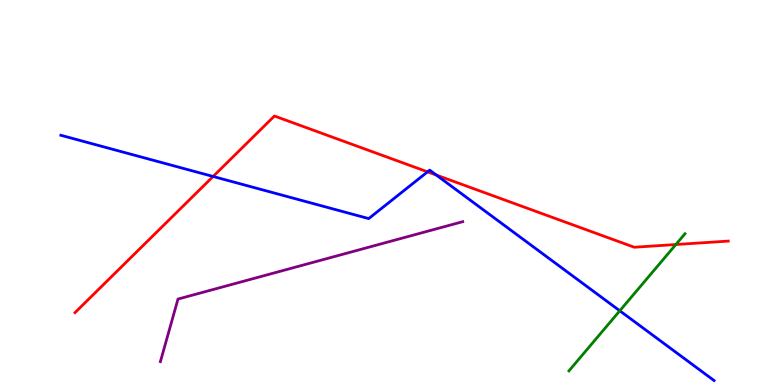[{'lines': ['blue', 'red'], 'intersections': [{'x': 2.75, 'y': 5.42}, {'x': 5.52, 'y': 5.54}, {'x': 5.63, 'y': 5.45}]}, {'lines': ['green', 'red'], 'intersections': [{'x': 8.72, 'y': 3.65}]}, {'lines': ['purple', 'red'], 'intersections': []}, {'lines': ['blue', 'green'], 'intersections': [{'x': 8.0, 'y': 1.93}]}, {'lines': ['blue', 'purple'], 'intersections': []}, {'lines': ['green', 'purple'], 'intersections': []}]